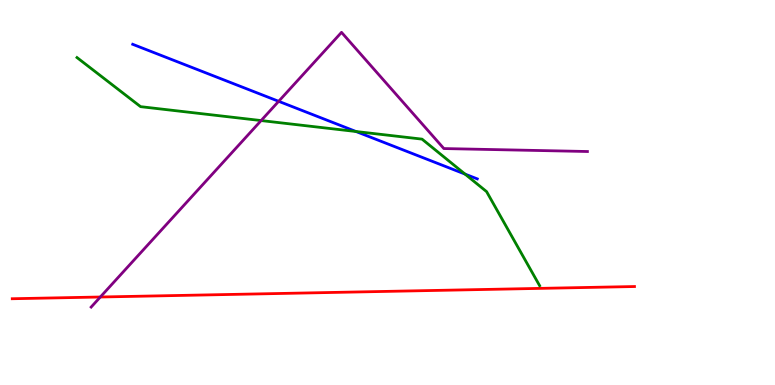[{'lines': ['blue', 'red'], 'intersections': []}, {'lines': ['green', 'red'], 'intersections': []}, {'lines': ['purple', 'red'], 'intersections': [{'x': 1.29, 'y': 2.29}]}, {'lines': ['blue', 'green'], 'intersections': [{'x': 4.59, 'y': 6.58}, {'x': 6.0, 'y': 5.48}]}, {'lines': ['blue', 'purple'], 'intersections': [{'x': 3.6, 'y': 7.37}]}, {'lines': ['green', 'purple'], 'intersections': [{'x': 3.37, 'y': 6.87}]}]